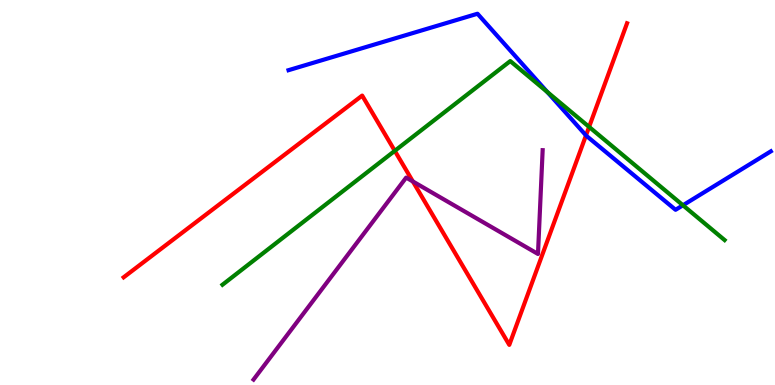[{'lines': ['blue', 'red'], 'intersections': [{'x': 7.56, 'y': 6.48}]}, {'lines': ['green', 'red'], 'intersections': [{'x': 5.09, 'y': 6.08}, {'x': 7.6, 'y': 6.7}]}, {'lines': ['purple', 'red'], 'intersections': [{'x': 5.33, 'y': 5.29}]}, {'lines': ['blue', 'green'], 'intersections': [{'x': 7.06, 'y': 7.61}, {'x': 8.81, 'y': 4.67}]}, {'lines': ['blue', 'purple'], 'intersections': []}, {'lines': ['green', 'purple'], 'intersections': []}]